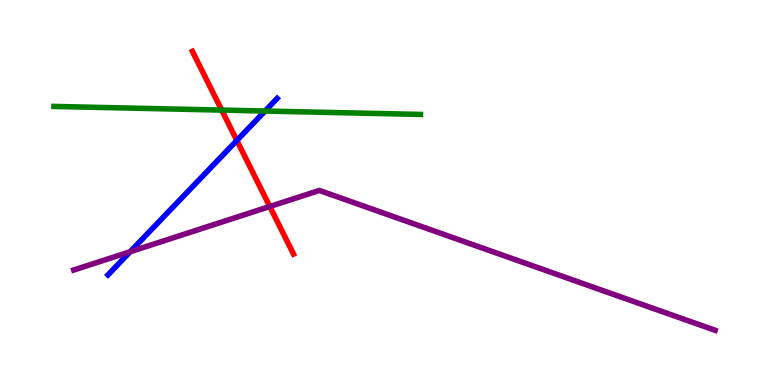[{'lines': ['blue', 'red'], 'intersections': [{'x': 3.06, 'y': 6.35}]}, {'lines': ['green', 'red'], 'intersections': [{'x': 2.86, 'y': 7.14}]}, {'lines': ['purple', 'red'], 'intersections': [{'x': 3.48, 'y': 4.64}]}, {'lines': ['blue', 'green'], 'intersections': [{'x': 3.42, 'y': 7.12}]}, {'lines': ['blue', 'purple'], 'intersections': [{'x': 1.68, 'y': 3.46}]}, {'lines': ['green', 'purple'], 'intersections': []}]